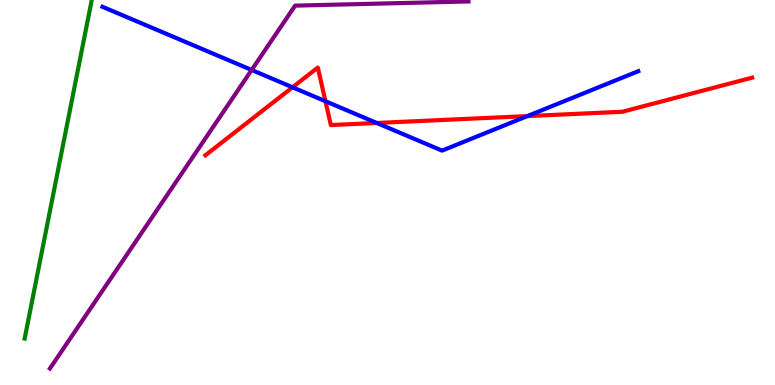[{'lines': ['blue', 'red'], 'intersections': [{'x': 3.77, 'y': 7.73}, {'x': 4.2, 'y': 7.37}, {'x': 4.86, 'y': 6.81}, {'x': 6.8, 'y': 6.98}]}, {'lines': ['green', 'red'], 'intersections': []}, {'lines': ['purple', 'red'], 'intersections': []}, {'lines': ['blue', 'green'], 'intersections': []}, {'lines': ['blue', 'purple'], 'intersections': [{'x': 3.25, 'y': 8.18}]}, {'lines': ['green', 'purple'], 'intersections': []}]